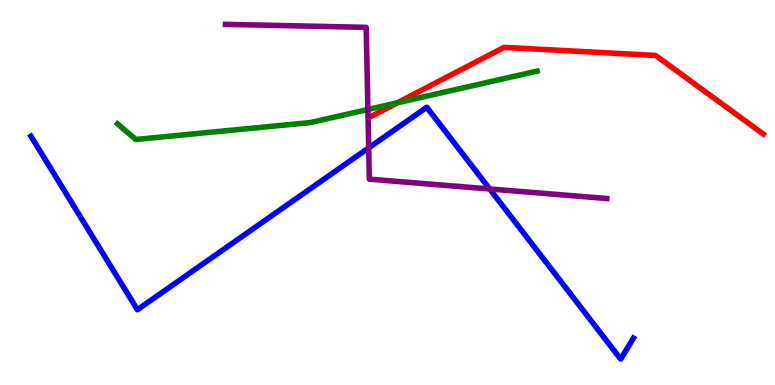[{'lines': ['blue', 'red'], 'intersections': []}, {'lines': ['green', 'red'], 'intersections': [{'x': 5.13, 'y': 7.33}]}, {'lines': ['purple', 'red'], 'intersections': []}, {'lines': ['blue', 'green'], 'intersections': []}, {'lines': ['blue', 'purple'], 'intersections': [{'x': 4.76, 'y': 6.16}, {'x': 6.32, 'y': 5.09}]}, {'lines': ['green', 'purple'], 'intersections': [{'x': 4.75, 'y': 7.16}]}]